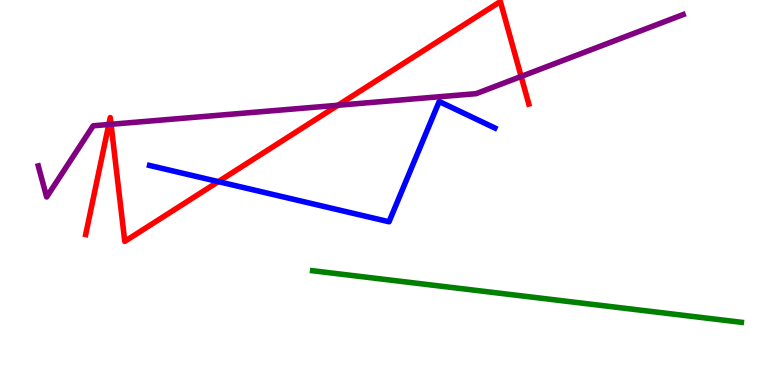[{'lines': ['blue', 'red'], 'intersections': [{'x': 2.82, 'y': 5.28}]}, {'lines': ['green', 'red'], 'intersections': []}, {'lines': ['purple', 'red'], 'intersections': [{'x': 1.4, 'y': 6.77}, {'x': 1.43, 'y': 6.77}, {'x': 4.36, 'y': 7.27}, {'x': 6.72, 'y': 8.01}]}, {'lines': ['blue', 'green'], 'intersections': []}, {'lines': ['blue', 'purple'], 'intersections': []}, {'lines': ['green', 'purple'], 'intersections': []}]